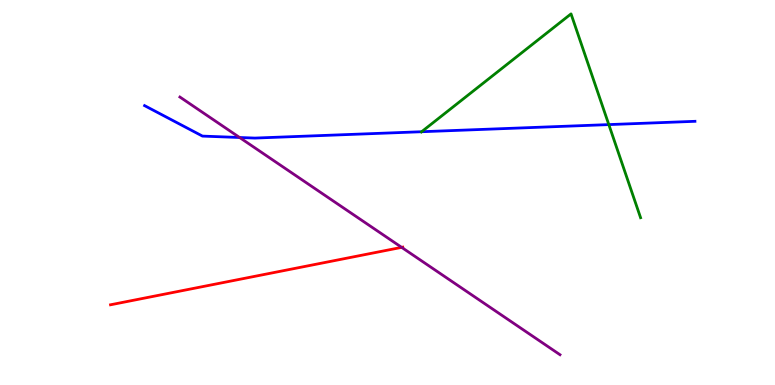[{'lines': ['blue', 'red'], 'intersections': []}, {'lines': ['green', 'red'], 'intersections': []}, {'lines': ['purple', 'red'], 'intersections': [{'x': 5.18, 'y': 3.58}]}, {'lines': ['blue', 'green'], 'intersections': [{'x': 5.44, 'y': 6.58}, {'x': 7.86, 'y': 6.76}]}, {'lines': ['blue', 'purple'], 'intersections': [{'x': 3.09, 'y': 6.43}]}, {'lines': ['green', 'purple'], 'intersections': []}]